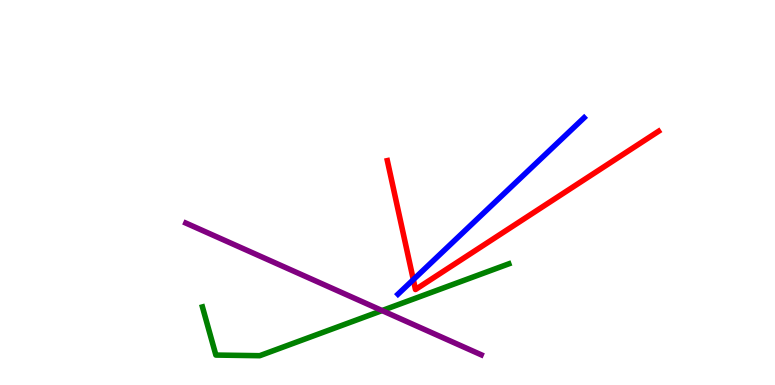[{'lines': ['blue', 'red'], 'intersections': [{'x': 5.33, 'y': 2.74}]}, {'lines': ['green', 'red'], 'intersections': []}, {'lines': ['purple', 'red'], 'intersections': []}, {'lines': ['blue', 'green'], 'intersections': []}, {'lines': ['blue', 'purple'], 'intersections': []}, {'lines': ['green', 'purple'], 'intersections': [{'x': 4.93, 'y': 1.93}]}]